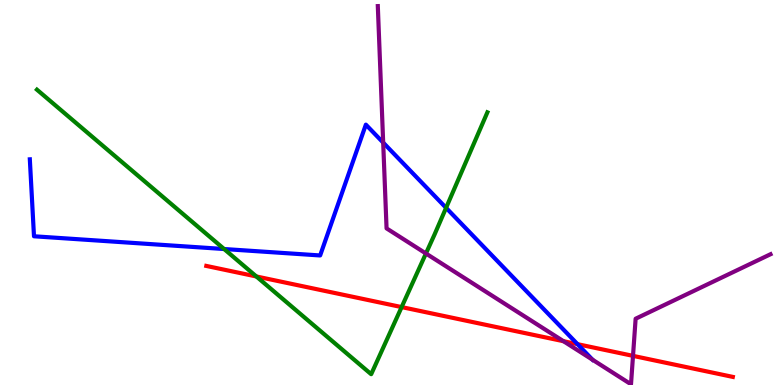[{'lines': ['blue', 'red'], 'intersections': [{'x': 7.45, 'y': 1.06}]}, {'lines': ['green', 'red'], 'intersections': [{'x': 3.31, 'y': 2.82}, {'x': 5.18, 'y': 2.02}]}, {'lines': ['purple', 'red'], 'intersections': [{'x': 7.27, 'y': 1.14}, {'x': 8.17, 'y': 0.757}]}, {'lines': ['blue', 'green'], 'intersections': [{'x': 2.89, 'y': 3.53}, {'x': 5.76, 'y': 4.6}]}, {'lines': ['blue', 'purple'], 'intersections': [{'x': 4.94, 'y': 6.3}]}, {'lines': ['green', 'purple'], 'intersections': [{'x': 5.5, 'y': 3.42}]}]